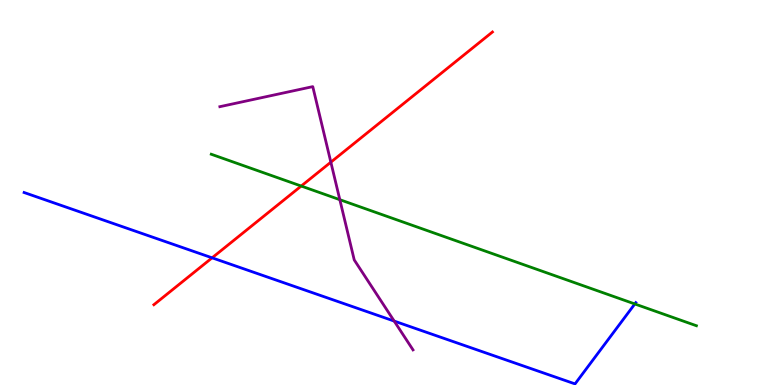[{'lines': ['blue', 'red'], 'intersections': [{'x': 2.74, 'y': 3.3}]}, {'lines': ['green', 'red'], 'intersections': [{'x': 3.89, 'y': 5.17}]}, {'lines': ['purple', 'red'], 'intersections': [{'x': 4.27, 'y': 5.79}]}, {'lines': ['blue', 'green'], 'intersections': [{'x': 8.19, 'y': 2.11}]}, {'lines': ['blue', 'purple'], 'intersections': [{'x': 5.09, 'y': 1.66}]}, {'lines': ['green', 'purple'], 'intersections': [{'x': 4.38, 'y': 4.81}]}]